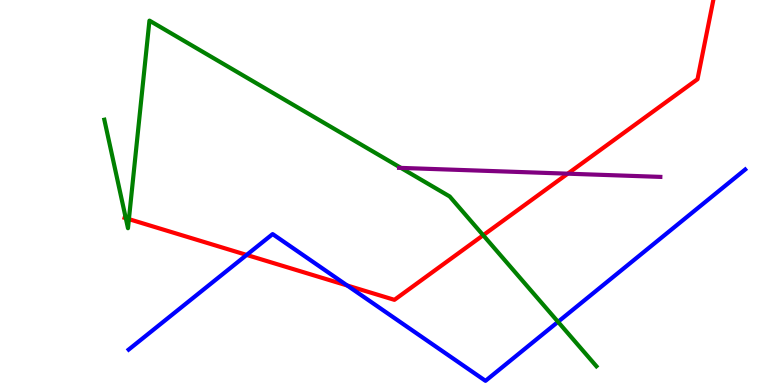[{'lines': ['blue', 'red'], 'intersections': [{'x': 3.18, 'y': 3.38}, {'x': 4.48, 'y': 2.58}]}, {'lines': ['green', 'red'], 'intersections': [{'x': 1.62, 'y': 4.33}, {'x': 1.66, 'y': 4.31}, {'x': 6.23, 'y': 3.89}]}, {'lines': ['purple', 'red'], 'intersections': [{'x': 7.33, 'y': 5.49}]}, {'lines': ['blue', 'green'], 'intersections': [{'x': 7.2, 'y': 1.64}]}, {'lines': ['blue', 'purple'], 'intersections': []}, {'lines': ['green', 'purple'], 'intersections': [{'x': 5.17, 'y': 5.64}]}]